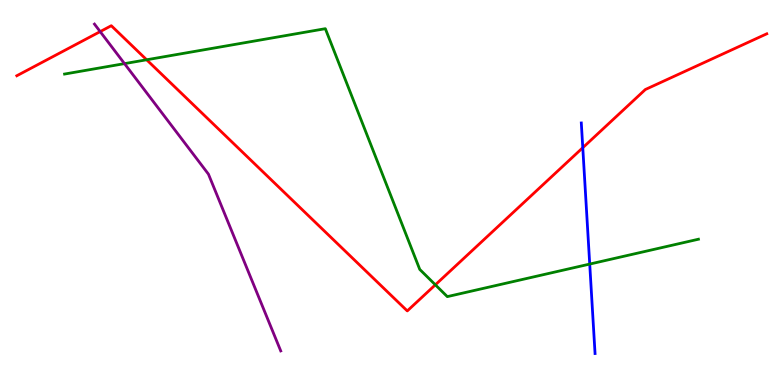[{'lines': ['blue', 'red'], 'intersections': [{'x': 7.52, 'y': 6.16}]}, {'lines': ['green', 'red'], 'intersections': [{'x': 1.89, 'y': 8.45}, {'x': 5.62, 'y': 2.6}]}, {'lines': ['purple', 'red'], 'intersections': [{'x': 1.29, 'y': 9.18}]}, {'lines': ['blue', 'green'], 'intersections': [{'x': 7.61, 'y': 3.14}]}, {'lines': ['blue', 'purple'], 'intersections': []}, {'lines': ['green', 'purple'], 'intersections': [{'x': 1.61, 'y': 8.35}]}]